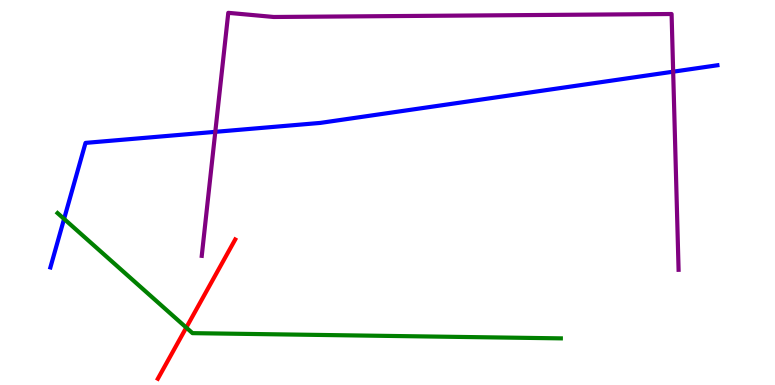[{'lines': ['blue', 'red'], 'intersections': []}, {'lines': ['green', 'red'], 'intersections': [{'x': 2.4, 'y': 1.49}]}, {'lines': ['purple', 'red'], 'intersections': []}, {'lines': ['blue', 'green'], 'intersections': [{'x': 0.827, 'y': 4.31}]}, {'lines': ['blue', 'purple'], 'intersections': [{'x': 2.78, 'y': 6.58}, {'x': 8.69, 'y': 8.14}]}, {'lines': ['green', 'purple'], 'intersections': []}]